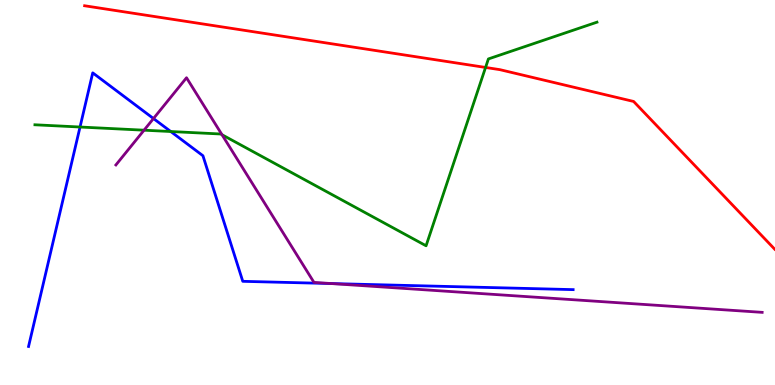[{'lines': ['blue', 'red'], 'intersections': []}, {'lines': ['green', 'red'], 'intersections': [{'x': 6.27, 'y': 8.25}]}, {'lines': ['purple', 'red'], 'intersections': []}, {'lines': ['blue', 'green'], 'intersections': [{'x': 1.03, 'y': 6.7}, {'x': 2.2, 'y': 6.58}]}, {'lines': ['blue', 'purple'], 'intersections': [{'x': 1.98, 'y': 6.92}, {'x': 4.27, 'y': 2.64}]}, {'lines': ['green', 'purple'], 'intersections': [{'x': 1.86, 'y': 6.62}, {'x': 2.86, 'y': 6.5}]}]